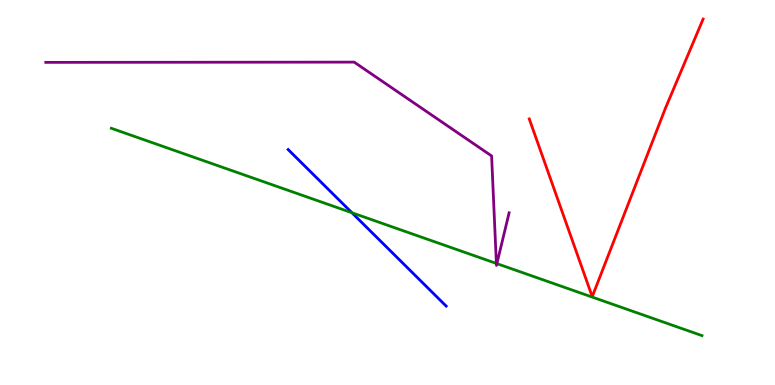[{'lines': ['blue', 'red'], 'intersections': []}, {'lines': ['green', 'red'], 'intersections': []}, {'lines': ['purple', 'red'], 'intersections': []}, {'lines': ['blue', 'green'], 'intersections': [{'x': 4.54, 'y': 4.47}]}, {'lines': ['blue', 'purple'], 'intersections': []}, {'lines': ['green', 'purple'], 'intersections': [{'x': 6.4, 'y': 3.16}, {'x': 6.41, 'y': 3.15}]}]